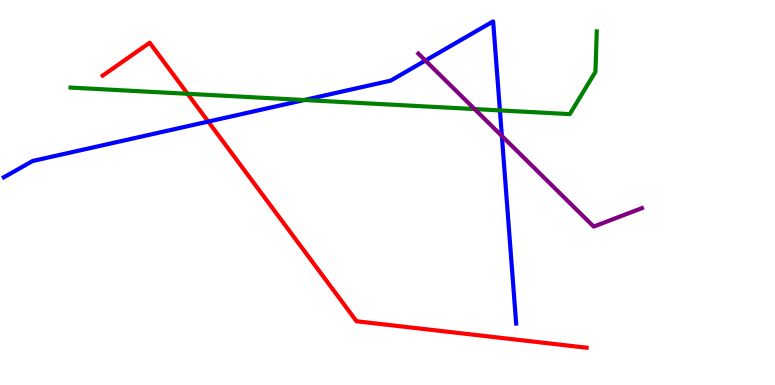[{'lines': ['blue', 'red'], 'intersections': [{'x': 2.69, 'y': 6.84}]}, {'lines': ['green', 'red'], 'intersections': [{'x': 2.42, 'y': 7.56}]}, {'lines': ['purple', 'red'], 'intersections': []}, {'lines': ['blue', 'green'], 'intersections': [{'x': 3.93, 'y': 7.4}, {'x': 6.45, 'y': 7.13}]}, {'lines': ['blue', 'purple'], 'intersections': [{'x': 5.49, 'y': 8.43}, {'x': 6.48, 'y': 6.47}]}, {'lines': ['green', 'purple'], 'intersections': [{'x': 6.12, 'y': 7.17}]}]